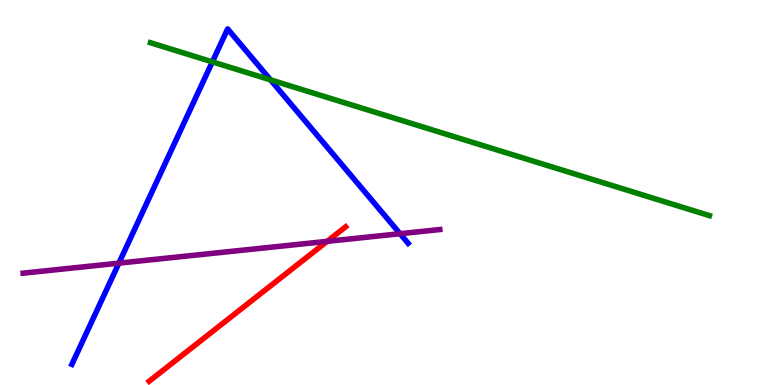[{'lines': ['blue', 'red'], 'intersections': []}, {'lines': ['green', 'red'], 'intersections': []}, {'lines': ['purple', 'red'], 'intersections': [{'x': 4.22, 'y': 3.73}]}, {'lines': ['blue', 'green'], 'intersections': [{'x': 2.74, 'y': 8.39}, {'x': 3.49, 'y': 7.93}]}, {'lines': ['blue', 'purple'], 'intersections': [{'x': 1.53, 'y': 3.16}, {'x': 5.16, 'y': 3.93}]}, {'lines': ['green', 'purple'], 'intersections': []}]